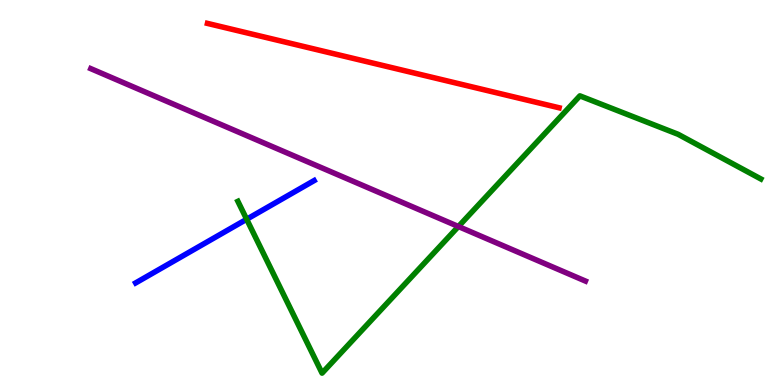[{'lines': ['blue', 'red'], 'intersections': []}, {'lines': ['green', 'red'], 'intersections': []}, {'lines': ['purple', 'red'], 'intersections': []}, {'lines': ['blue', 'green'], 'intersections': [{'x': 3.18, 'y': 4.3}]}, {'lines': ['blue', 'purple'], 'intersections': []}, {'lines': ['green', 'purple'], 'intersections': [{'x': 5.91, 'y': 4.12}]}]